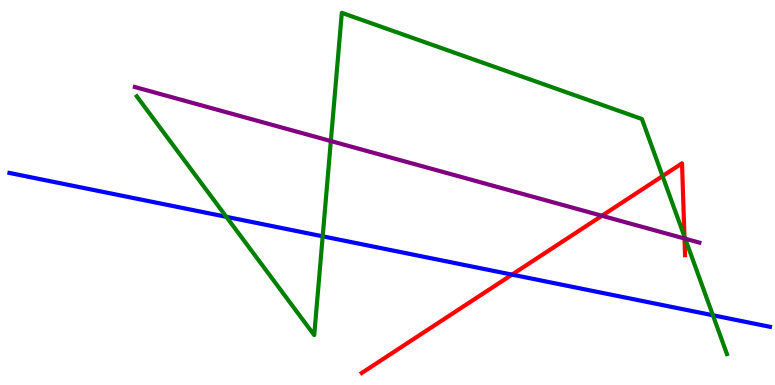[{'lines': ['blue', 'red'], 'intersections': [{'x': 6.61, 'y': 2.87}]}, {'lines': ['green', 'red'], 'intersections': [{'x': 8.55, 'y': 5.43}, {'x': 8.83, 'y': 3.86}]}, {'lines': ['purple', 'red'], 'intersections': [{'x': 7.77, 'y': 4.4}, {'x': 8.83, 'y': 3.8}]}, {'lines': ['blue', 'green'], 'intersections': [{'x': 2.92, 'y': 4.37}, {'x': 4.16, 'y': 3.86}, {'x': 9.2, 'y': 1.81}]}, {'lines': ['blue', 'purple'], 'intersections': []}, {'lines': ['green', 'purple'], 'intersections': [{'x': 4.27, 'y': 6.34}, {'x': 8.84, 'y': 3.8}]}]